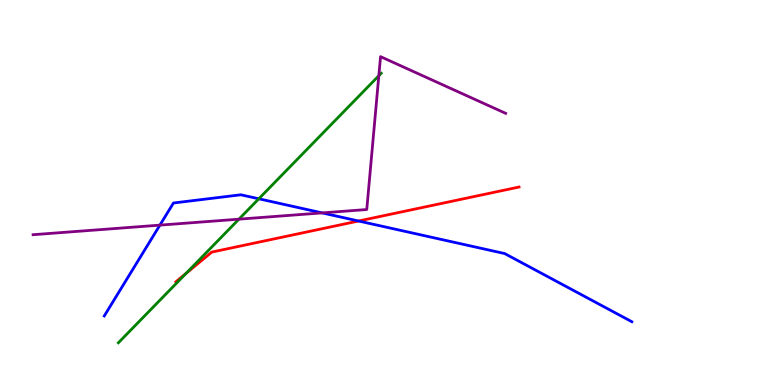[{'lines': ['blue', 'red'], 'intersections': [{'x': 4.63, 'y': 4.26}]}, {'lines': ['green', 'red'], 'intersections': [{'x': 2.4, 'y': 2.9}]}, {'lines': ['purple', 'red'], 'intersections': []}, {'lines': ['blue', 'green'], 'intersections': [{'x': 3.34, 'y': 4.84}]}, {'lines': ['blue', 'purple'], 'intersections': [{'x': 2.06, 'y': 4.15}, {'x': 4.16, 'y': 4.47}]}, {'lines': ['green', 'purple'], 'intersections': [{'x': 3.08, 'y': 4.31}, {'x': 4.89, 'y': 8.03}]}]